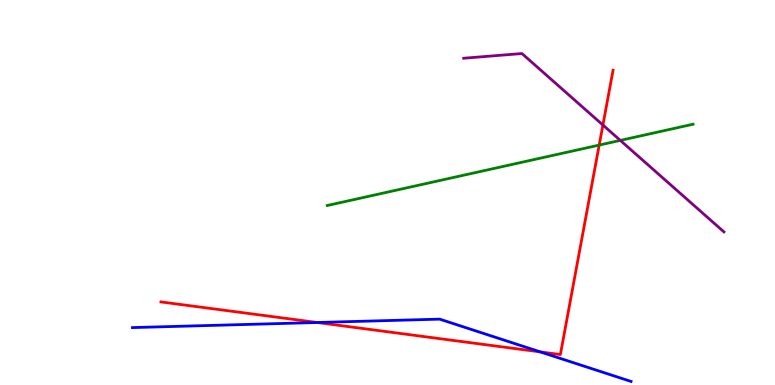[{'lines': ['blue', 'red'], 'intersections': [{'x': 4.09, 'y': 1.62}, {'x': 6.97, 'y': 0.859}]}, {'lines': ['green', 'red'], 'intersections': [{'x': 7.73, 'y': 6.23}]}, {'lines': ['purple', 'red'], 'intersections': [{'x': 7.78, 'y': 6.75}]}, {'lines': ['blue', 'green'], 'intersections': []}, {'lines': ['blue', 'purple'], 'intersections': []}, {'lines': ['green', 'purple'], 'intersections': [{'x': 8.0, 'y': 6.35}]}]